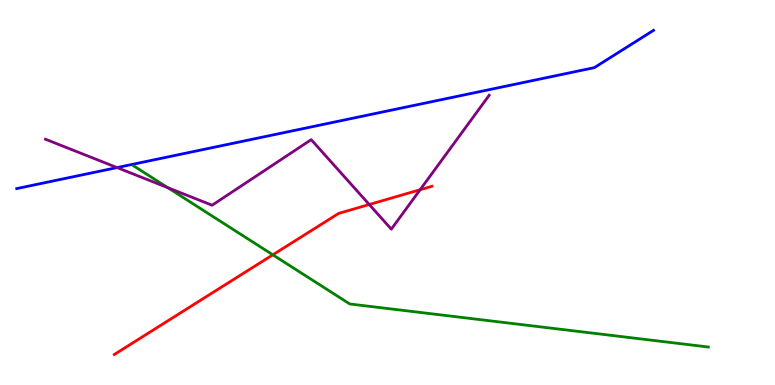[{'lines': ['blue', 'red'], 'intersections': []}, {'lines': ['green', 'red'], 'intersections': [{'x': 3.52, 'y': 3.38}]}, {'lines': ['purple', 'red'], 'intersections': [{'x': 4.76, 'y': 4.69}, {'x': 5.42, 'y': 5.07}]}, {'lines': ['blue', 'green'], 'intersections': []}, {'lines': ['blue', 'purple'], 'intersections': [{'x': 1.51, 'y': 5.65}]}, {'lines': ['green', 'purple'], 'intersections': [{'x': 2.17, 'y': 5.12}]}]